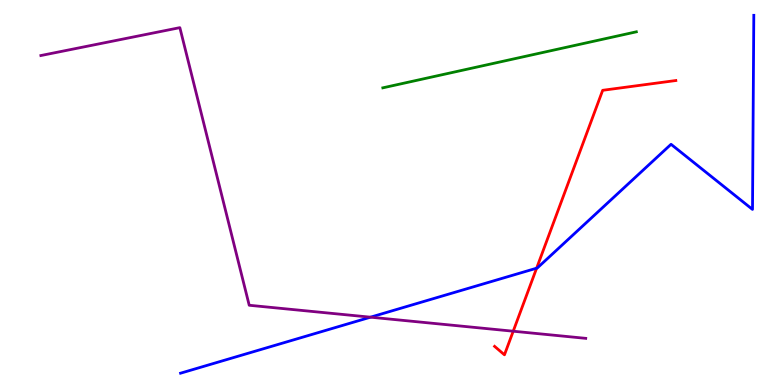[{'lines': ['blue', 'red'], 'intersections': [{'x': 6.92, 'y': 3.03}]}, {'lines': ['green', 'red'], 'intersections': []}, {'lines': ['purple', 'red'], 'intersections': [{'x': 6.62, 'y': 1.4}]}, {'lines': ['blue', 'green'], 'intersections': []}, {'lines': ['blue', 'purple'], 'intersections': [{'x': 4.78, 'y': 1.76}]}, {'lines': ['green', 'purple'], 'intersections': []}]